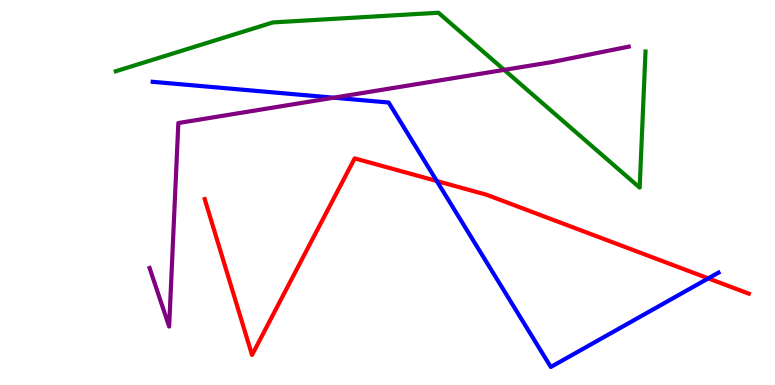[{'lines': ['blue', 'red'], 'intersections': [{'x': 5.64, 'y': 5.3}, {'x': 9.14, 'y': 2.77}]}, {'lines': ['green', 'red'], 'intersections': []}, {'lines': ['purple', 'red'], 'intersections': []}, {'lines': ['blue', 'green'], 'intersections': []}, {'lines': ['blue', 'purple'], 'intersections': [{'x': 4.31, 'y': 7.46}]}, {'lines': ['green', 'purple'], 'intersections': [{'x': 6.51, 'y': 8.19}]}]